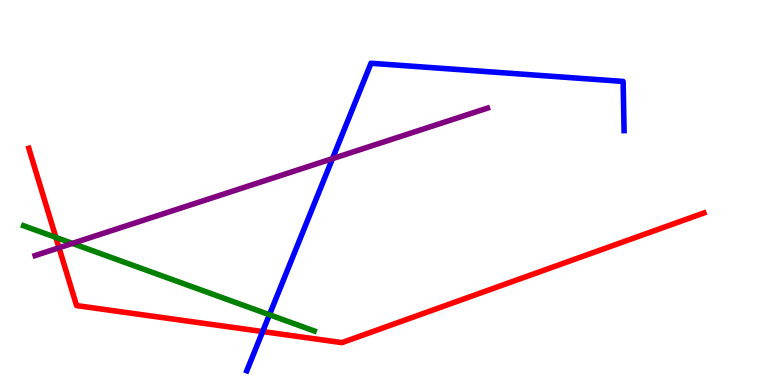[{'lines': ['blue', 'red'], 'intersections': [{'x': 3.39, 'y': 1.39}]}, {'lines': ['green', 'red'], 'intersections': [{'x': 0.721, 'y': 3.83}]}, {'lines': ['purple', 'red'], 'intersections': [{'x': 0.762, 'y': 3.56}]}, {'lines': ['blue', 'green'], 'intersections': [{'x': 3.48, 'y': 1.82}]}, {'lines': ['blue', 'purple'], 'intersections': [{'x': 4.29, 'y': 5.88}]}, {'lines': ['green', 'purple'], 'intersections': [{'x': 0.934, 'y': 3.68}]}]